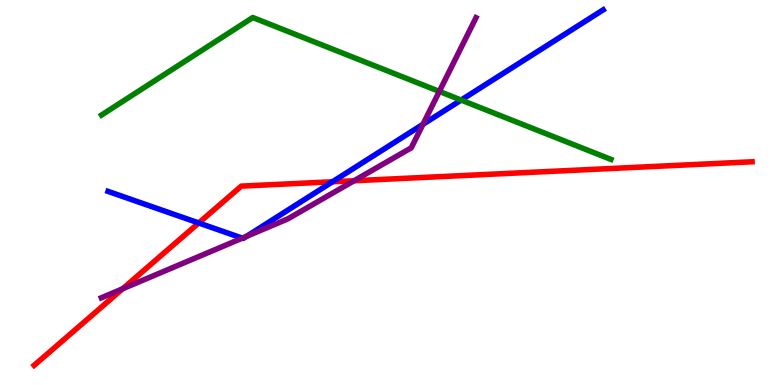[{'lines': ['blue', 'red'], 'intersections': [{'x': 2.56, 'y': 4.21}, {'x': 4.29, 'y': 5.28}]}, {'lines': ['green', 'red'], 'intersections': []}, {'lines': ['purple', 'red'], 'intersections': [{'x': 1.58, 'y': 2.5}, {'x': 4.57, 'y': 5.31}]}, {'lines': ['blue', 'green'], 'intersections': [{'x': 5.95, 'y': 7.4}]}, {'lines': ['blue', 'purple'], 'intersections': [{'x': 3.13, 'y': 3.81}, {'x': 3.18, 'y': 3.86}, {'x': 5.46, 'y': 6.77}]}, {'lines': ['green', 'purple'], 'intersections': [{'x': 5.67, 'y': 7.63}]}]